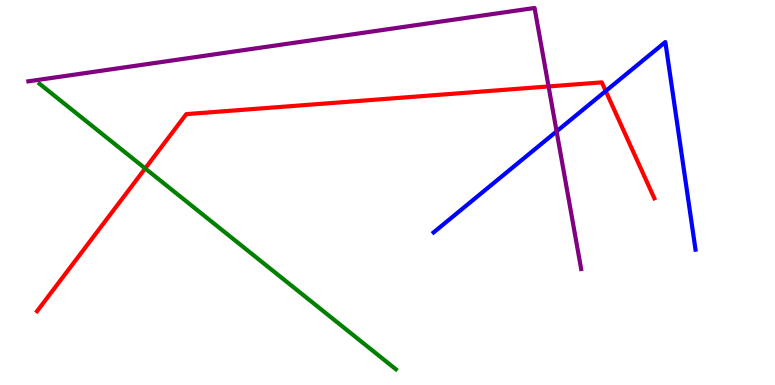[{'lines': ['blue', 'red'], 'intersections': [{'x': 7.82, 'y': 7.64}]}, {'lines': ['green', 'red'], 'intersections': [{'x': 1.87, 'y': 5.63}]}, {'lines': ['purple', 'red'], 'intersections': [{'x': 7.08, 'y': 7.75}]}, {'lines': ['blue', 'green'], 'intersections': []}, {'lines': ['blue', 'purple'], 'intersections': [{'x': 7.18, 'y': 6.59}]}, {'lines': ['green', 'purple'], 'intersections': []}]